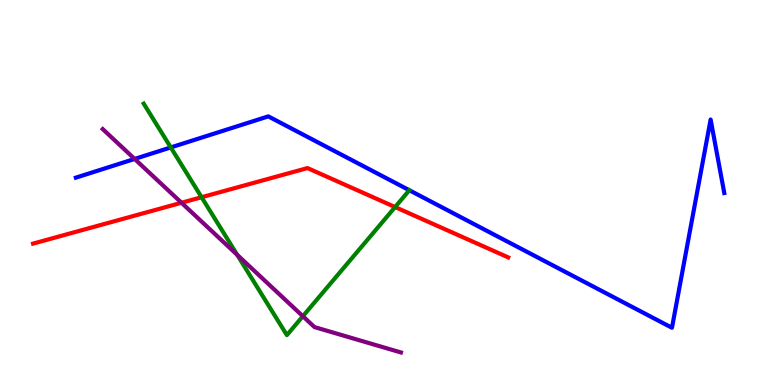[{'lines': ['blue', 'red'], 'intersections': []}, {'lines': ['green', 'red'], 'intersections': [{'x': 2.6, 'y': 4.88}, {'x': 5.1, 'y': 4.62}]}, {'lines': ['purple', 'red'], 'intersections': [{'x': 2.34, 'y': 4.73}]}, {'lines': ['blue', 'green'], 'intersections': [{'x': 2.2, 'y': 6.17}]}, {'lines': ['blue', 'purple'], 'intersections': [{'x': 1.74, 'y': 5.87}]}, {'lines': ['green', 'purple'], 'intersections': [{'x': 3.06, 'y': 3.38}, {'x': 3.91, 'y': 1.79}]}]